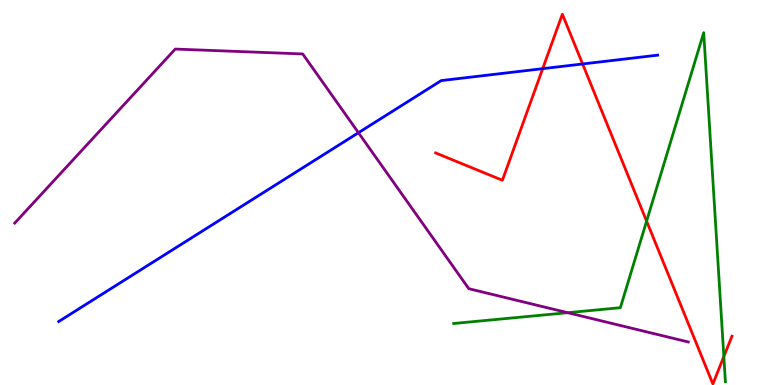[{'lines': ['blue', 'red'], 'intersections': [{'x': 7.0, 'y': 8.22}, {'x': 7.52, 'y': 8.34}]}, {'lines': ['green', 'red'], 'intersections': [{'x': 8.34, 'y': 4.26}, {'x': 9.34, 'y': 0.739}]}, {'lines': ['purple', 'red'], 'intersections': []}, {'lines': ['blue', 'green'], 'intersections': []}, {'lines': ['blue', 'purple'], 'intersections': [{'x': 4.63, 'y': 6.55}]}, {'lines': ['green', 'purple'], 'intersections': [{'x': 7.33, 'y': 1.88}]}]